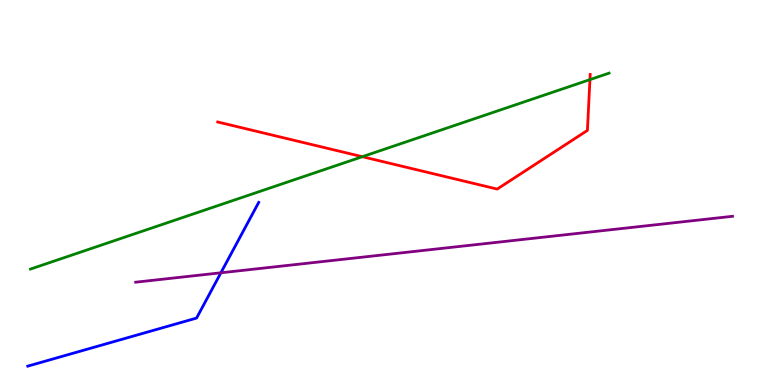[{'lines': ['blue', 'red'], 'intersections': []}, {'lines': ['green', 'red'], 'intersections': [{'x': 4.68, 'y': 5.93}, {'x': 7.61, 'y': 7.93}]}, {'lines': ['purple', 'red'], 'intersections': []}, {'lines': ['blue', 'green'], 'intersections': []}, {'lines': ['blue', 'purple'], 'intersections': [{'x': 2.85, 'y': 2.91}]}, {'lines': ['green', 'purple'], 'intersections': []}]